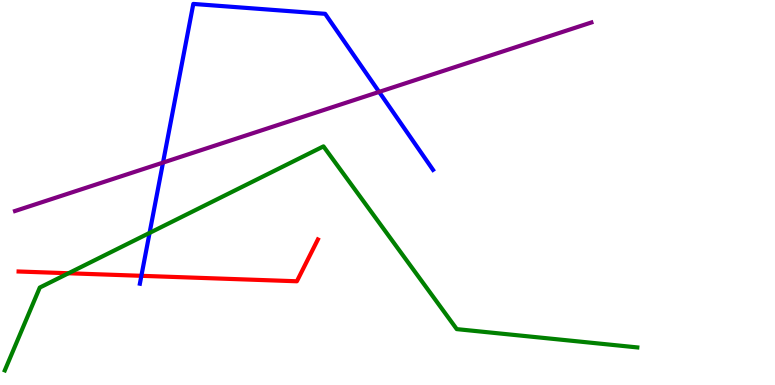[{'lines': ['blue', 'red'], 'intersections': [{'x': 1.82, 'y': 2.84}]}, {'lines': ['green', 'red'], 'intersections': [{'x': 0.884, 'y': 2.9}]}, {'lines': ['purple', 'red'], 'intersections': []}, {'lines': ['blue', 'green'], 'intersections': [{'x': 1.93, 'y': 3.95}]}, {'lines': ['blue', 'purple'], 'intersections': [{'x': 2.1, 'y': 5.78}, {'x': 4.89, 'y': 7.61}]}, {'lines': ['green', 'purple'], 'intersections': []}]